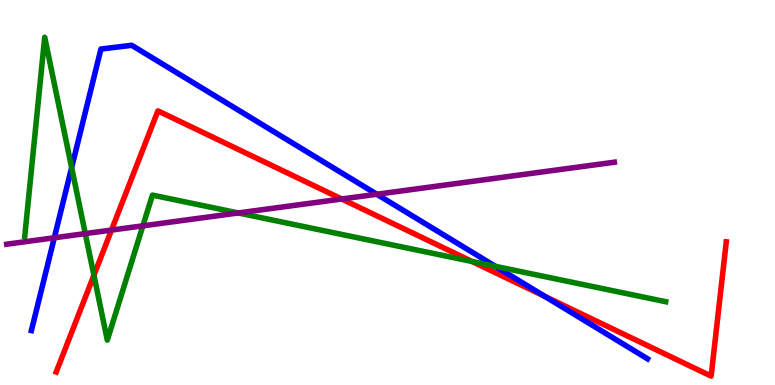[{'lines': ['blue', 'red'], 'intersections': [{'x': 7.03, 'y': 2.3}]}, {'lines': ['green', 'red'], 'intersections': [{'x': 1.21, 'y': 2.85}, {'x': 6.09, 'y': 3.21}]}, {'lines': ['purple', 'red'], 'intersections': [{'x': 1.44, 'y': 4.02}, {'x': 4.41, 'y': 4.83}]}, {'lines': ['blue', 'green'], 'intersections': [{'x': 0.924, 'y': 5.65}, {'x': 6.39, 'y': 3.08}]}, {'lines': ['blue', 'purple'], 'intersections': [{'x': 0.701, 'y': 3.82}, {'x': 4.86, 'y': 4.95}]}, {'lines': ['green', 'purple'], 'intersections': [{'x': 1.1, 'y': 3.93}, {'x': 1.84, 'y': 4.13}, {'x': 3.07, 'y': 4.47}]}]